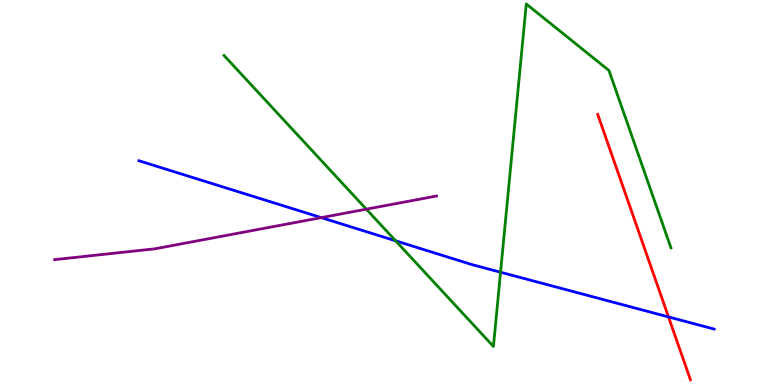[{'lines': ['blue', 'red'], 'intersections': [{'x': 8.63, 'y': 1.77}]}, {'lines': ['green', 'red'], 'intersections': []}, {'lines': ['purple', 'red'], 'intersections': []}, {'lines': ['blue', 'green'], 'intersections': [{'x': 5.1, 'y': 3.75}, {'x': 6.46, 'y': 2.93}]}, {'lines': ['blue', 'purple'], 'intersections': [{'x': 4.15, 'y': 4.35}]}, {'lines': ['green', 'purple'], 'intersections': [{'x': 4.73, 'y': 4.57}]}]